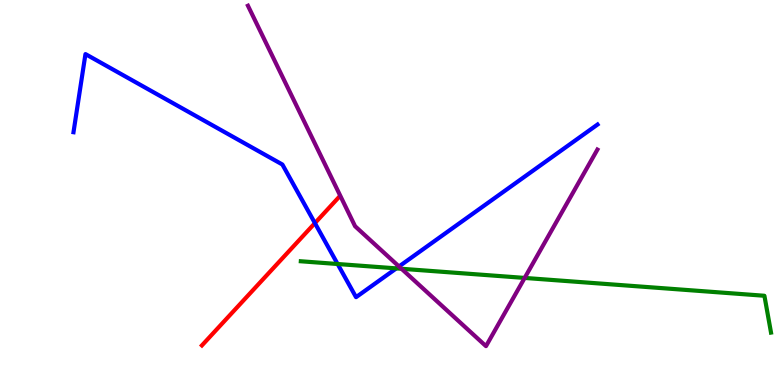[{'lines': ['blue', 'red'], 'intersections': [{'x': 4.06, 'y': 4.2}]}, {'lines': ['green', 'red'], 'intersections': []}, {'lines': ['purple', 'red'], 'intersections': []}, {'lines': ['blue', 'green'], 'intersections': [{'x': 4.36, 'y': 3.14}, {'x': 5.11, 'y': 3.03}]}, {'lines': ['blue', 'purple'], 'intersections': [{'x': 5.15, 'y': 3.08}]}, {'lines': ['green', 'purple'], 'intersections': [{'x': 5.18, 'y': 3.02}, {'x': 6.77, 'y': 2.78}]}]